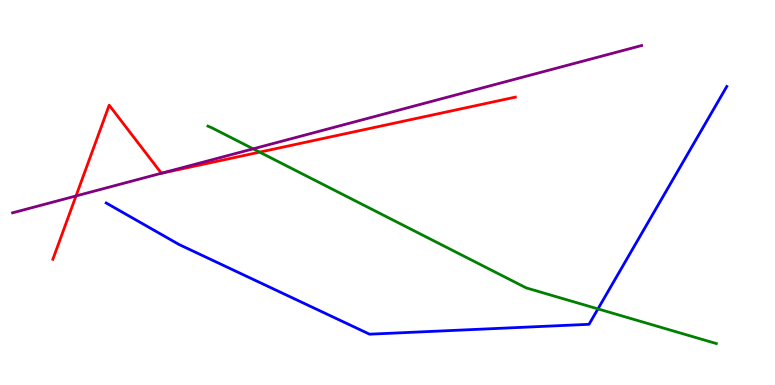[{'lines': ['blue', 'red'], 'intersections': []}, {'lines': ['green', 'red'], 'intersections': [{'x': 3.35, 'y': 6.05}]}, {'lines': ['purple', 'red'], 'intersections': [{'x': 0.981, 'y': 4.91}, {'x': 2.08, 'y': 5.5}]}, {'lines': ['blue', 'green'], 'intersections': [{'x': 7.72, 'y': 1.98}]}, {'lines': ['blue', 'purple'], 'intersections': []}, {'lines': ['green', 'purple'], 'intersections': [{'x': 3.27, 'y': 6.13}]}]